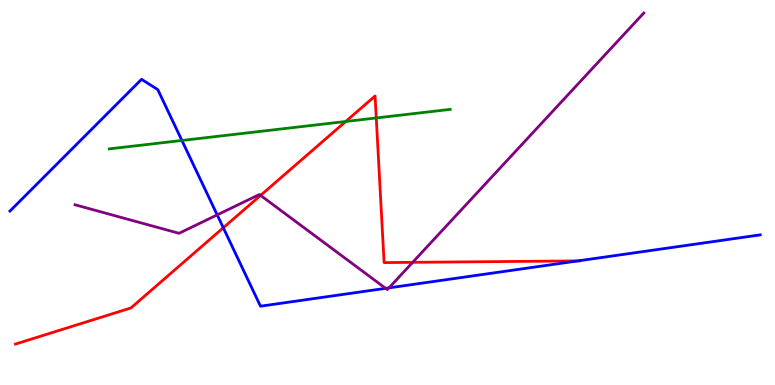[{'lines': ['blue', 'red'], 'intersections': [{'x': 2.88, 'y': 4.08}, {'x': 7.46, 'y': 3.22}]}, {'lines': ['green', 'red'], 'intersections': [{'x': 4.46, 'y': 6.84}, {'x': 4.86, 'y': 6.94}]}, {'lines': ['purple', 'red'], 'intersections': [{'x': 3.36, 'y': 4.92}, {'x': 5.32, 'y': 3.19}]}, {'lines': ['blue', 'green'], 'intersections': [{'x': 2.35, 'y': 6.35}]}, {'lines': ['blue', 'purple'], 'intersections': [{'x': 2.8, 'y': 4.42}, {'x': 4.98, 'y': 2.51}, {'x': 5.02, 'y': 2.52}]}, {'lines': ['green', 'purple'], 'intersections': []}]